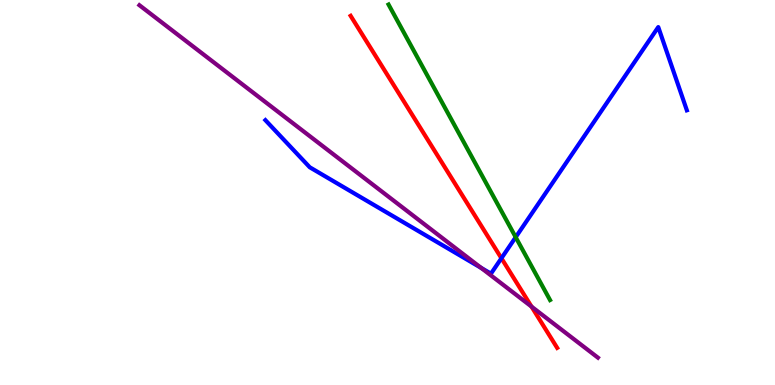[{'lines': ['blue', 'red'], 'intersections': [{'x': 6.47, 'y': 3.29}]}, {'lines': ['green', 'red'], 'intersections': []}, {'lines': ['purple', 'red'], 'intersections': [{'x': 6.86, 'y': 2.04}]}, {'lines': ['blue', 'green'], 'intersections': [{'x': 6.65, 'y': 3.84}]}, {'lines': ['blue', 'purple'], 'intersections': [{'x': 6.21, 'y': 3.04}]}, {'lines': ['green', 'purple'], 'intersections': []}]